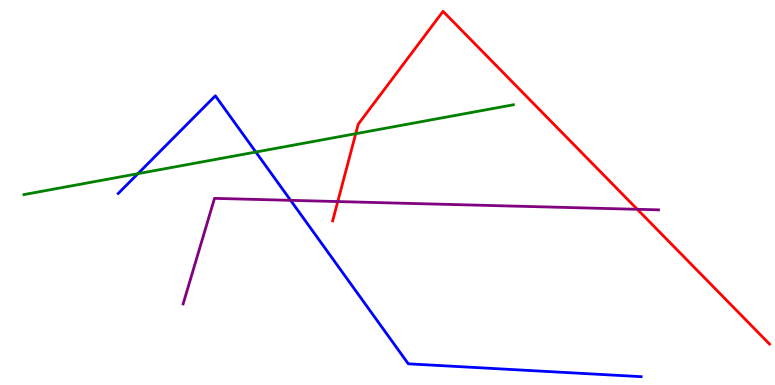[{'lines': ['blue', 'red'], 'intersections': []}, {'lines': ['green', 'red'], 'intersections': [{'x': 4.59, 'y': 6.53}]}, {'lines': ['purple', 'red'], 'intersections': [{'x': 4.36, 'y': 4.76}, {'x': 8.22, 'y': 4.56}]}, {'lines': ['blue', 'green'], 'intersections': [{'x': 1.78, 'y': 5.49}, {'x': 3.3, 'y': 6.05}]}, {'lines': ['blue', 'purple'], 'intersections': [{'x': 3.75, 'y': 4.8}]}, {'lines': ['green', 'purple'], 'intersections': []}]